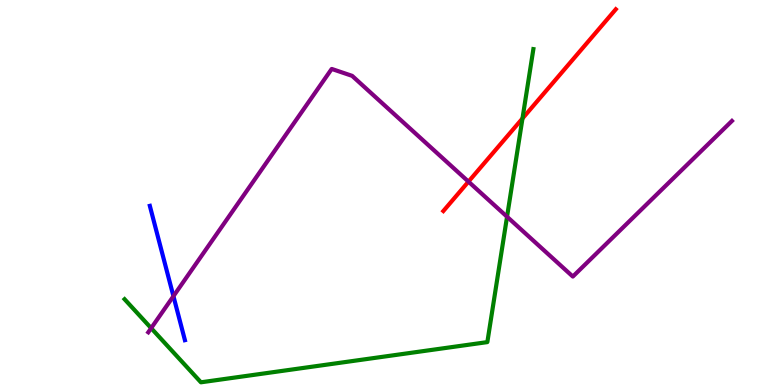[{'lines': ['blue', 'red'], 'intersections': []}, {'lines': ['green', 'red'], 'intersections': [{'x': 6.74, 'y': 6.92}]}, {'lines': ['purple', 'red'], 'intersections': [{'x': 6.04, 'y': 5.28}]}, {'lines': ['blue', 'green'], 'intersections': []}, {'lines': ['blue', 'purple'], 'intersections': [{'x': 2.24, 'y': 2.31}]}, {'lines': ['green', 'purple'], 'intersections': [{'x': 1.95, 'y': 1.48}, {'x': 6.54, 'y': 4.37}]}]